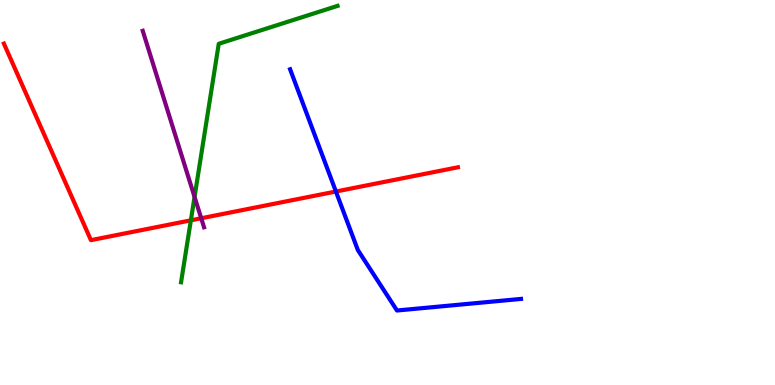[{'lines': ['blue', 'red'], 'intersections': [{'x': 4.33, 'y': 5.03}]}, {'lines': ['green', 'red'], 'intersections': [{'x': 2.46, 'y': 4.28}]}, {'lines': ['purple', 'red'], 'intersections': [{'x': 2.6, 'y': 4.33}]}, {'lines': ['blue', 'green'], 'intersections': []}, {'lines': ['blue', 'purple'], 'intersections': []}, {'lines': ['green', 'purple'], 'intersections': [{'x': 2.51, 'y': 4.89}]}]